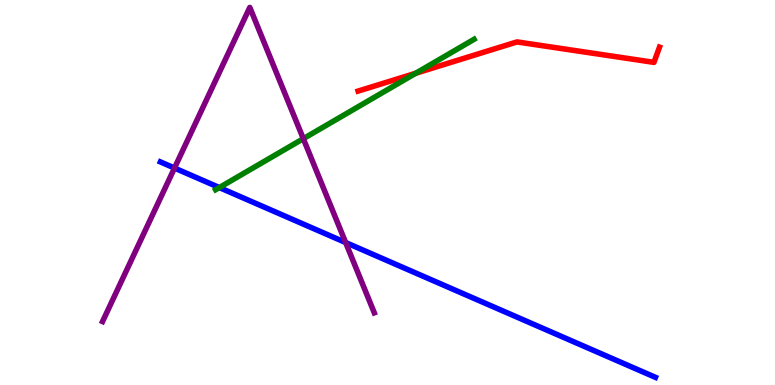[{'lines': ['blue', 'red'], 'intersections': []}, {'lines': ['green', 'red'], 'intersections': [{'x': 5.36, 'y': 8.1}]}, {'lines': ['purple', 'red'], 'intersections': []}, {'lines': ['blue', 'green'], 'intersections': [{'x': 2.83, 'y': 5.13}]}, {'lines': ['blue', 'purple'], 'intersections': [{'x': 2.25, 'y': 5.64}, {'x': 4.46, 'y': 3.7}]}, {'lines': ['green', 'purple'], 'intersections': [{'x': 3.91, 'y': 6.4}]}]